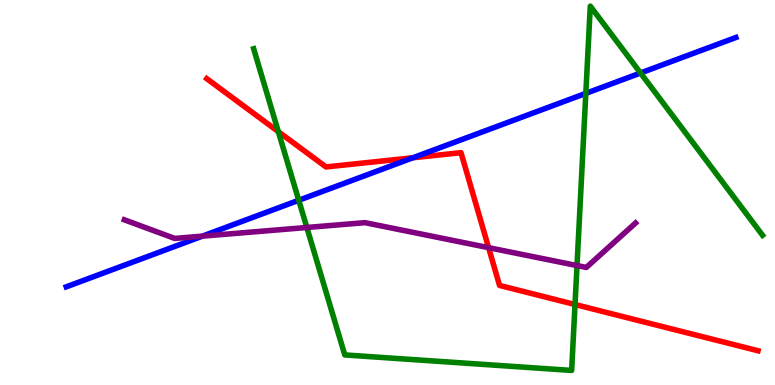[{'lines': ['blue', 'red'], 'intersections': [{'x': 5.33, 'y': 5.9}]}, {'lines': ['green', 'red'], 'intersections': [{'x': 3.59, 'y': 6.58}, {'x': 7.42, 'y': 2.09}]}, {'lines': ['purple', 'red'], 'intersections': [{'x': 6.3, 'y': 3.57}]}, {'lines': ['blue', 'green'], 'intersections': [{'x': 3.85, 'y': 4.8}, {'x': 7.56, 'y': 7.57}, {'x': 8.27, 'y': 8.1}]}, {'lines': ['blue', 'purple'], 'intersections': [{'x': 2.61, 'y': 3.87}]}, {'lines': ['green', 'purple'], 'intersections': [{'x': 3.96, 'y': 4.09}, {'x': 7.45, 'y': 3.1}]}]